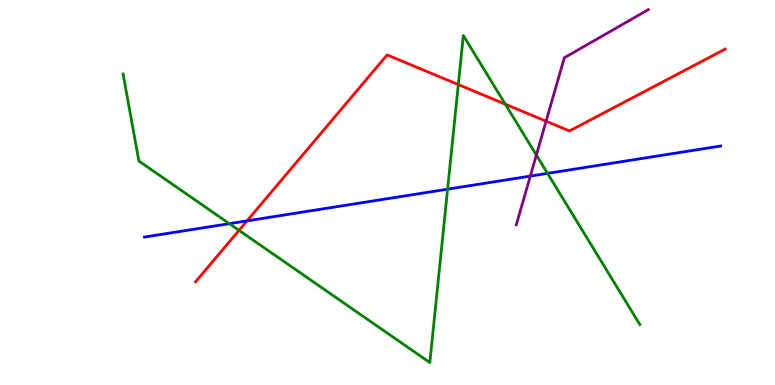[{'lines': ['blue', 'red'], 'intersections': [{'x': 3.19, 'y': 4.26}]}, {'lines': ['green', 'red'], 'intersections': [{'x': 3.08, 'y': 4.02}, {'x': 5.91, 'y': 7.8}, {'x': 6.52, 'y': 7.29}]}, {'lines': ['purple', 'red'], 'intersections': [{'x': 7.05, 'y': 6.85}]}, {'lines': ['blue', 'green'], 'intersections': [{'x': 2.96, 'y': 4.19}, {'x': 5.78, 'y': 5.09}, {'x': 7.07, 'y': 5.5}]}, {'lines': ['blue', 'purple'], 'intersections': [{'x': 6.84, 'y': 5.43}]}, {'lines': ['green', 'purple'], 'intersections': [{'x': 6.92, 'y': 5.97}]}]